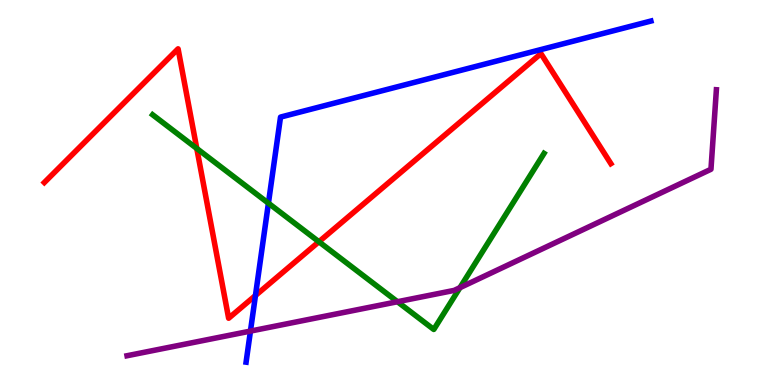[{'lines': ['blue', 'red'], 'intersections': [{'x': 3.3, 'y': 2.32}]}, {'lines': ['green', 'red'], 'intersections': [{'x': 2.54, 'y': 6.14}, {'x': 4.12, 'y': 3.72}]}, {'lines': ['purple', 'red'], 'intersections': []}, {'lines': ['blue', 'green'], 'intersections': [{'x': 3.46, 'y': 4.72}]}, {'lines': ['blue', 'purple'], 'intersections': [{'x': 3.23, 'y': 1.4}]}, {'lines': ['green', 'purple'], 'intersections': [{'x': 5.13, 'y': 2.16}, {'x': 5.93, 'y': 2.53}]}]